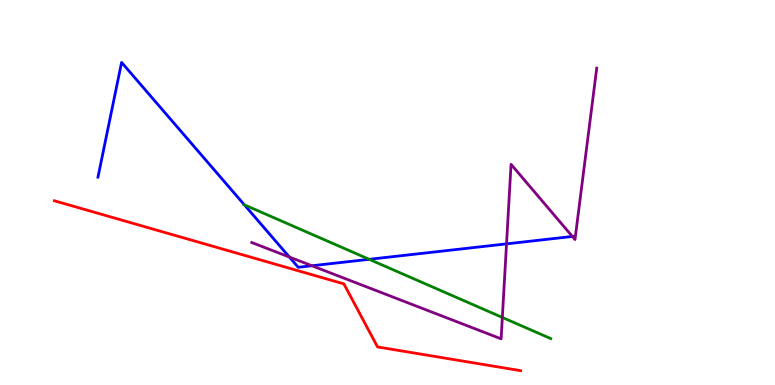[{'lines': ['blue', 'red'], 'intersections': []}, {'lines': ['green', 'red'], 'intersections': []}, {'lines': ['purple', 'red'], 'intersections': []}, {'lines': ['blue', 'green'], 'intersections': [{'x': 3.15, 'y': 4.68}, {'x': 4.76, 'y': 3.26}]}, {'lines': ['blue', 'purple'], 'intersections': [{'x': 3.73, 'y': 3.32}, {'x': 4.02, 'y': 3.1}, {'x': 6.54, 'y': 3.67}, {'x': 7.39, 'y': 3.86}]}, {'lines': ['green', 'purple'], 'intersections': [{'x': 6.48, 'y': 1.75}]}]